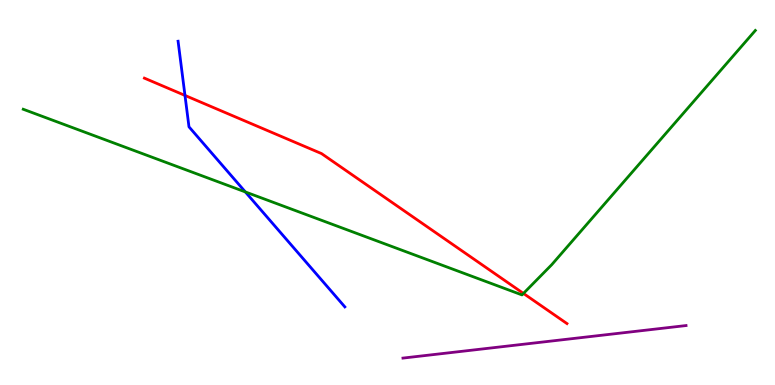[{'lines': ['blue', 'red'], 'intersections': [{'x': 2.39, 'y': 7.52}]}, {'lines': ['green', 'red'], 'intersections': [{'x': 6.75, 'y': 2.38}]}, {'lines': ['purple', 'red'], 'intersections': []}, {'lines': ['blue', 'green'], 'intersections': [{'x': 3.17, 'y': 5.01}]}, {'lines': ['blue', 'purple'], 'intersections': []}, {'lines': ['green', 'purple'], 'intersections': []}]